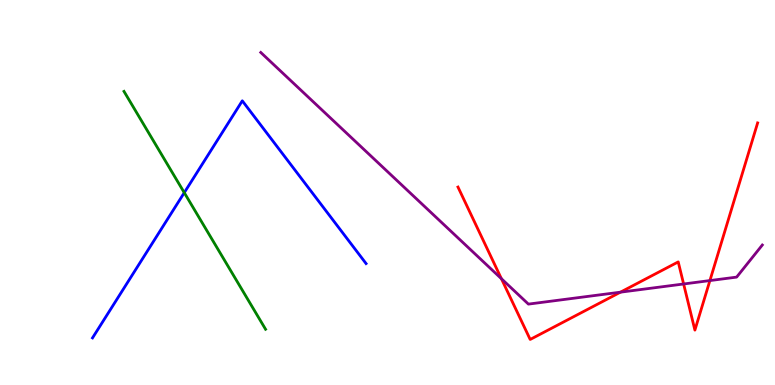[{'lines': ['blue', 'red'], 'intersections': []}, {'lines': ['green', 'red'], 'intersections': []}, {'lines': ['purple', 'red'], 'intersections': [{'x': 6.47, 'y': 2.76}, {'x': 8.01, 'y': 2.41}, {'x': 8.82, 'y': 2.62}, {'x': 9.16, 'y': 2.71}]}, {'lines': ['blue', 'green'], 'intersections': [{'x': 2.38, 'y': 5.0}]}, {'lines': ['blue', 'purple'], 'intersections': []}, {'lines': ['green', 'purple'], 'intersections': []}]